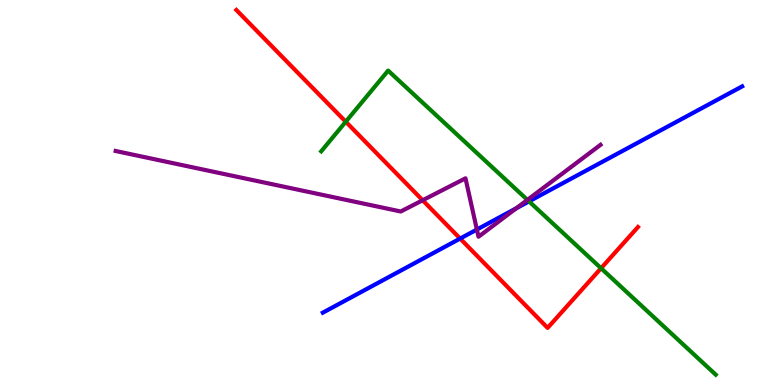[{'lines': ['blue', 'red'], 'intersections': [{'x': 5.94, 'y': 3.8}]}, {'lines': ['green', 'red'], 'intersections': [{'x': 4.46, 'y': 6.84}, {'x': 7.76, 'y': 3.03}]}, {'lines': ['purple', 'red'], 'intersections': [{'x': 5.45, 'y': 4.8}]}, {'lines': ['blue', 'green'], 'intersections': [{'x': 6.83, 'y': 4.77}]}, {'lines': ['blue', 'purple'], 'intersections': [{'x': 6.15, 'y': 4.04}, {'x': 6.66, 'y': 4.59}]}, {'lines': ['green', 'purple'], 'intersections': [{'x': 6.81, 'y': 4.81}]}]